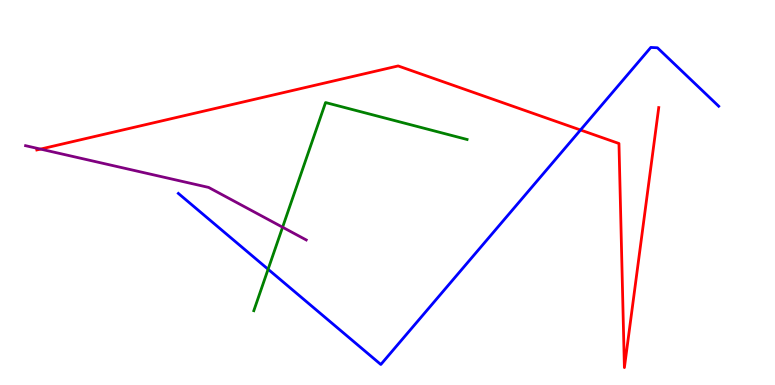[{'lines': ['blue', 'red'], 'intersections': [{'x': 7.49, 'y': 6.62}]}, {'lines': ['green', 'red'], 'intersections': []}, {'lines': ['purple', 'red'], 'intersections': [{'x': 0.523, 'y': 6.13}]}, {'lines': ['blue', 'green'], 'intersections': [{'x': 3.46, 'y': 3.01}]}, {'lines': ['blue', 'purple'], 'intersections': []}, {'lines': ['green', 'purple'], 'intersections': [{'x': 3.65, 'y': 4.1}]}]